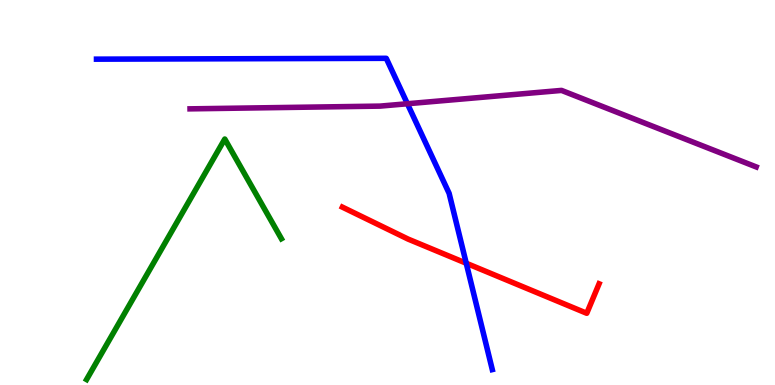[{'lines': ['blue', 'red'], 'intersections': [{'x': 6.02, 'y': 3.16}]}, {'lines': ['green', 'red'], 'intersections': []}, {'lines': ['purple', 'red'], 'intersections': []}, {'lines': ['blue', 'green'], 'intersections': []}, {'lines': ['blue', 'purple'], 'intersections': [{'x': 5.26, 'y': 7.31}]}, {'lines': ['green', 'purple'], 'intersections': []}]